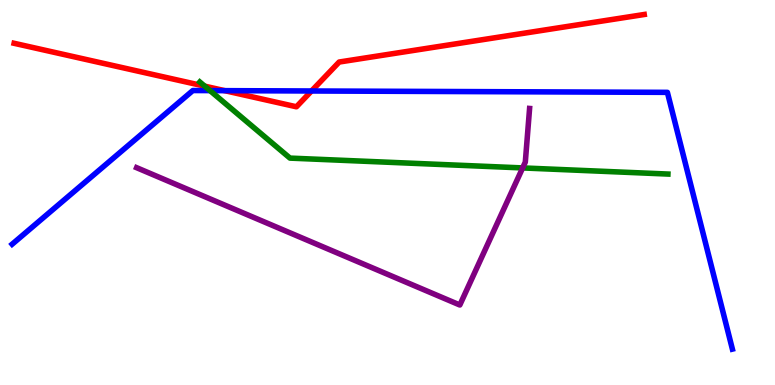[{'lines': ['blue', 'red'], 'intersections': [{'x': 2.9, 'y': 7.65}, {'x': 4.02, 'y': 7.64}]}, {'lines': ['green', 'red'], 'intersections': [{'x': 2.64, 'y': 7.76}]}, {'lines': ['purple', 'red'], 'intersections': []}, {'lines': ['blue', 'green'], 'intersections': [{'x': 2.71, 'y': 7.65}]}, {'lines': ['blue', 'purple'], 'intersections': []}, {'lines': ['green', 'purple'], 'intersections': [{'x': 6.74, 'y': 5.64}]}]